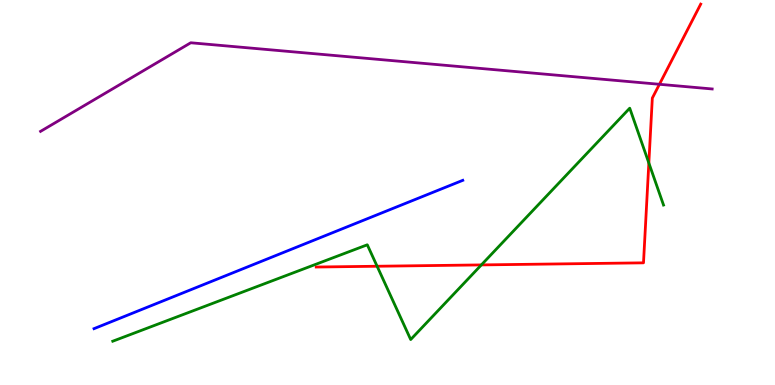[{'lines': ['blue', 'red'], 'intersections': []}, {'lines': ['green', 'red'], 'intersections': [{'x': 4.87, 'y': 3.08}, {'x': 6.21, 'y': 3.12}, {'x': 8.37, 'y': 5.77}]}, {'lines': ['purple', 'red'], 'intersections': [{'x': 8.51, 'y': 7.81}]}, {'lines': ['blue', 'green'], 'intersections': []}, {'lines': ['blue', 'purple'], 'intersections': []}, {'lines': ['green', 'purple'], 'intersections': []}]